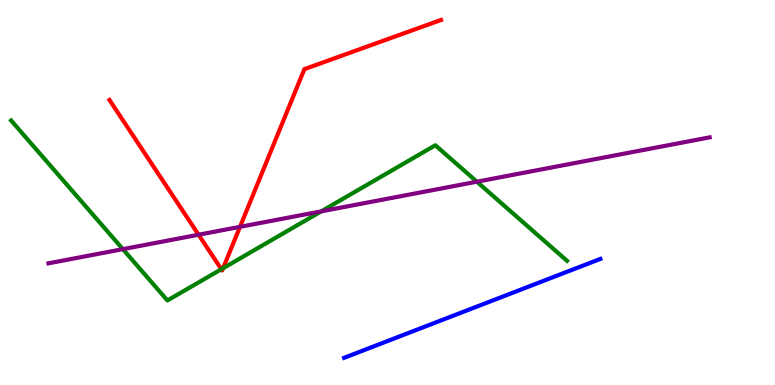[{'lines': ['blue', 'red'], 'intersections': []}, {'lines': ['green', 'red'], 'intersections': [{'x': 2.86, 'y': 3.01}, {'x': 2.88, 'y': 3.03}]}, {'lines': ['purple', 'red'], 'intersections': [{'x': 2.56, 'y': 3.9}, {'x': 3.1, 'y': 4.11}]}, {'lines': ['blue', 'green'], 'intersections': []}, {'lines': ['blue', 'purple'], 'intersections': []}, {'lines': ['green', 'purple'], 'intersections': [{'x': 1.59, 'y': 3.53}, {'x': 4.15, 'y': 4.51}, {'x': 6.15, 'y': 5.28}]}]